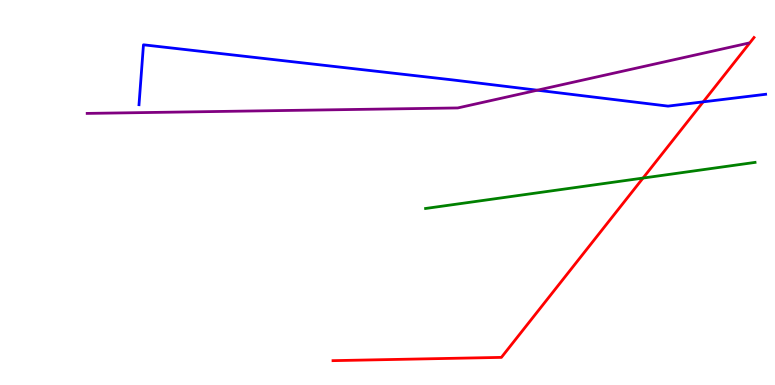[{'lines': ['blue', 'red'], 'intersections': [{'x': 9.07, 'y': 7.35}]}, {'lines': ['green', 'red'], 'intersections': [{'x': 8.3, 'y': 5.37}]}, {'lines': ['purple', 'red'], 'intersections': []}, {'lines': ['blue', 'green'], 'intersections': []}, {'lines': ['blue', 'purple'], 'intersections': [{'x': 6.93, 'y': 7.66}]}, {'lines': ['green', 'purple'], 'intersections': []}]